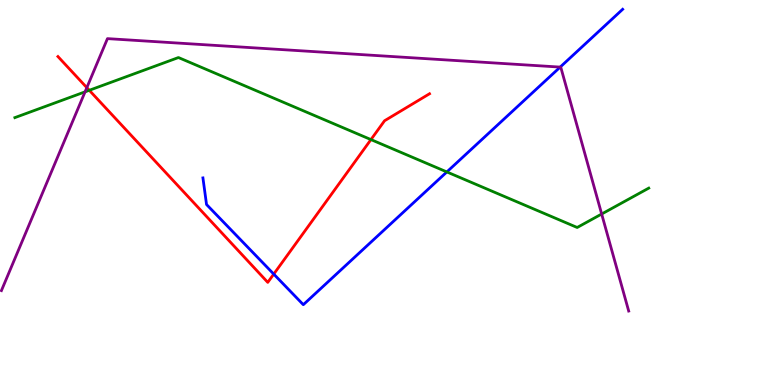[{'lines': ['blue', 'red'], 'intersections': [{'x': 3.53, 'y': 2.88}]}, {'lines': ['green', 'red'], 'intersections': [{'x': 1.15, 'y': 7.65}, {'x': 4.79, 'y': 6.37}]}, {'lines': ['purple', 'red'], 'intersections': [{'x': 1.12, 'y': 7.72}]}, {'lines': ['blue', 'green'], 'intersections': [{'x': 5.77, 'y': 5.53}]}, {'lines': ['blue', 'purple'], 'intersections': [{'x': 7.23, 'y': 8.26}]}, {'lines': ['green', 'purple'], 'intersections': [{'x': 1.1, 'y': 7.61}, {'x': 7.76, 'y': 4.44}]}]